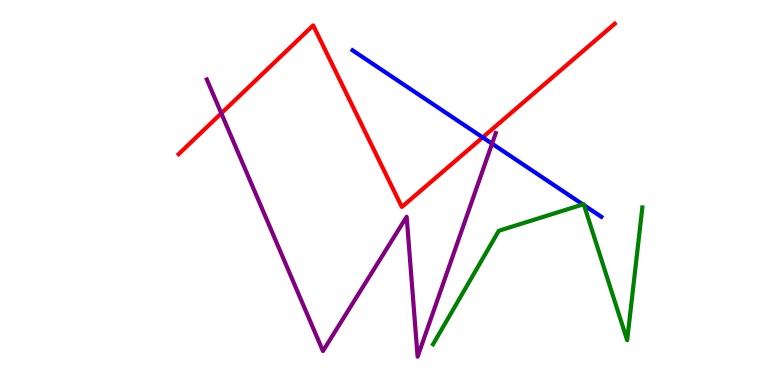[{'lines': ['blue', 'red'], 'intersections': [{'x': 6.23, 'y': 6.43}]}, {'lines': ['green', 'red'], 'intersections': []}, {'lines': ['purple', 'red'], 'intersections': [{'x': 2.86, 'y': 7.06}]}, {'lines': ['blue', 'green'], 'intersections': [{'x': 7.52, 'y': 4.69}, {'x': 7.54, 'y': 4.67}]}, {'lines': ['blue', 'purple'], 'intersections': [{'x': 6.35, 'y': 6.27}]}, {'lines': ['green', 'purple'], 'intersections': []}]